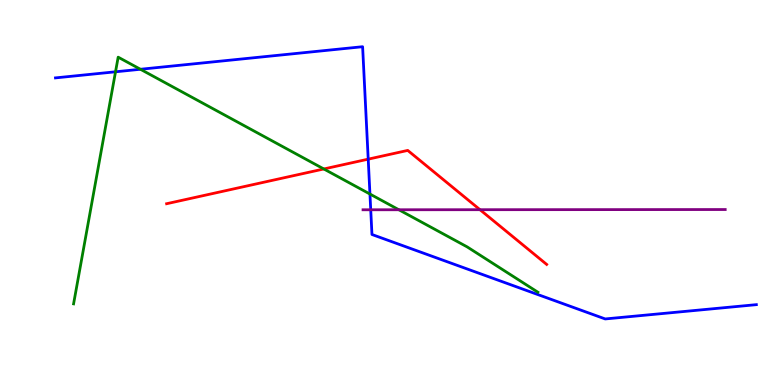[{'lines': ['blue', 'red'], 'intersections': [{'x': 4.75, 'y': 5.87}]}, {'lines': ['green', 'red'], 'intersections': [{'x': 4.18, 'y': 5.61}]}, {'lines': ['purple', 'red'], 'intersections': [{'x': 6.19, 'y': 4.55}]}, {'lines': ['blue', 'green'], 'intersections': [{'x': 1.49, 'y': 8.14}, {'x': 1.81, 'y': 8.2}, {'x': 4.77, 'y': 4.96}]}, {'lines': ['blue', 'purple'], 'intersections': [{'x': 4.78, 'y': 4.55}]}, {'lines': ['green', 'purple'], 'intersections': [{'x': 5.15, 'y': 4.55}]}]